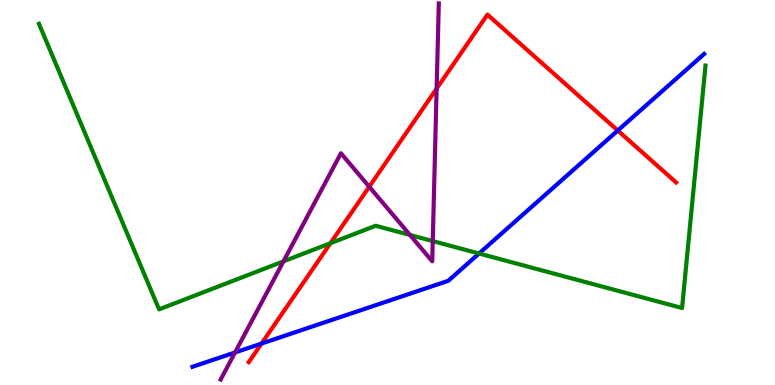[{'lines': ['blue', 'red'], 'intersections': [{'x': 3.37, 'y': 1.08}, {'x': 7.97, 'y': 6.61}]}, {'lines': ['green', 'red'], 'intersections': [{'x': 4.26, 'y': 3.68}]}, {'lines': ['purple', 'red'], 'intersections': [{'x': 4.76, 'y': 5.15}, {'x': 5.63, 'y': 7.7}]}, {'lines': ['blue', 'green'], 'intersections': [{'x': 6.18, 'y': 3.42}]}, {'lines': ['blue', 'purple'], 'intersections': [{'x': 3.03, 'y': 0.845}]}, {'lines': ['green', 'purple'], 'intersections': [{'x': 3.66, 'y': 3.21}, {'x': 5.29, 'y': 3.9}, {'x': 5.58, 'y': 3.74}]}]